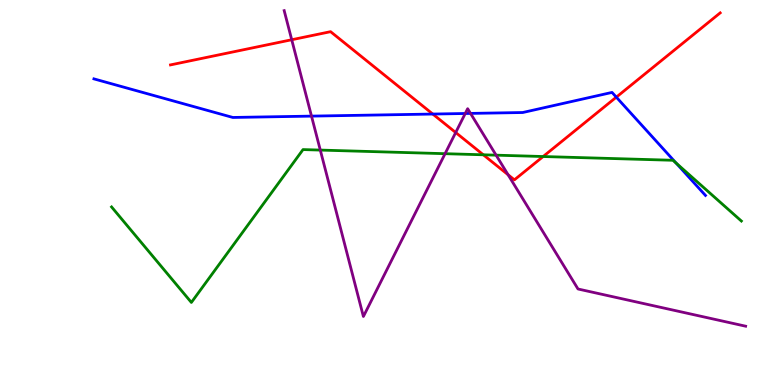[{'lines': ['blue', 'red'], 'intersections': [{'x': 5.58, 'y': 7.04}, {'x': 7.95, 'y': 7.48}]}, {'lines': ['green', 'red'], 'intersections': [{'x': 6.24, 'y': 5.98}, {'x': 7.01, 'y': 5.93}]}, {'lines': ['purple', 'red'], 'intersections': [{'x': 3.76, 'y': 8.97}, {'x': 5.88, 'y': 6.56}, {'x': 6.56, 'y': 5.46}]}, {'lines': ['blue', 'green'], 'intersections': [{'x': 8.72, 'y': 5.76}]}, {'lines': ['blue', 'purple'], 'intersections': [{'x': 4.02, 'y': 6.98}, {'x': 6.0, 'y': 7.05}, {'x': 6.07, 'y': 7.05}]}, {'lines': ['green', 'purple'], 'intersections': [{'x': 4.13, 'y': 6.1}, {'x': 5.74, 'y': 6.01}, {'x': 6.4, 'y': 5.97}]}]